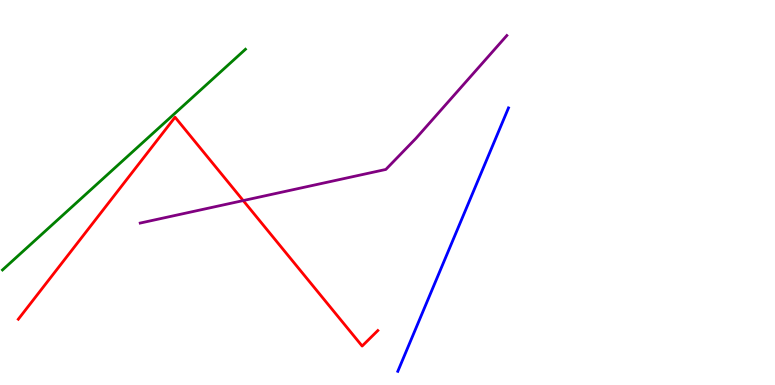[{'lines': ['blue', 'red'], 'intersections': []}, {'lines': ['green', 'red'], 'intersections': []}, {'lines': ['purple', 'red'], 'intersections': [{'x': 3.14, 'y': 4.79}]}, {'lines': ['blue', 'green'], 'intersections': []}, {'lines': ['blue', 'purple'], 'intersections': []}, {'lines': ['green', 'purple'], 'intersections': []}]